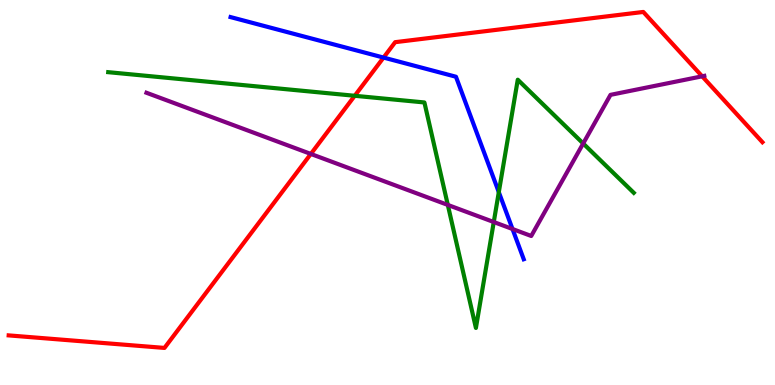[{'lines': ['blue', 'red'], 'intersections': [{'x': 4.95, 'y': 8.5}]}, {'lines': ['green', 'red'], 'intersections': [{'x': 4.58, 'y': 7.51}]}, {'lines': ['purple', 'red'], 'intersections': [{'x': 4.01, 'y': 6.0}, {'x': 9.06, 'y': 8.02}]}, {'lines': ['blue', 'green'], 'intersections': [{'x': 6.44, 'y': 5.01}]}, {'lines': ['blue', 'purple'], 'intersections': [{'x': 6.61, 'y': 4.05}]}, {'lines': ['green', 'purple'], 'intersections': [{'x': 5.78, 'y': 4.68}, {'x': 6.37, 'y': 4.23}, {'x': 7.53, 'y': 6.27}]}]